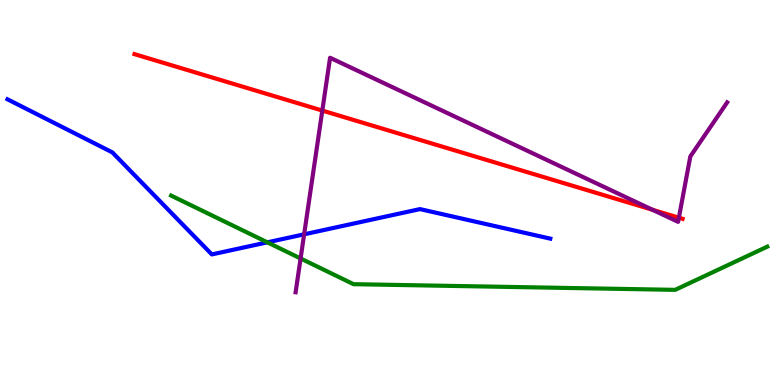[{'lines': ['blue', 'red'], 'intersections': []}, {'lines': ['green', 'red'], 'intersections': []}, {'lines': ['purple', 'red'], 'intersections': [{'x': 4.16, 'y': 7.13}, {'x': 8.42, 'y': 4.55}, {'x': 8.76, 'y': 4.35}]}, {'lines': ['blue', 'green'], 'intersections': [{'x': 3.45, 'y': 3.71}]}, {'lines': ['blue', 'purple'], 'intersections': [{'x': 3.92, 'y': 3.91}]}, {'lines': ['green', 'purple'], 'intersections': [{'x': 3.88, 'y': 3.29}]}]